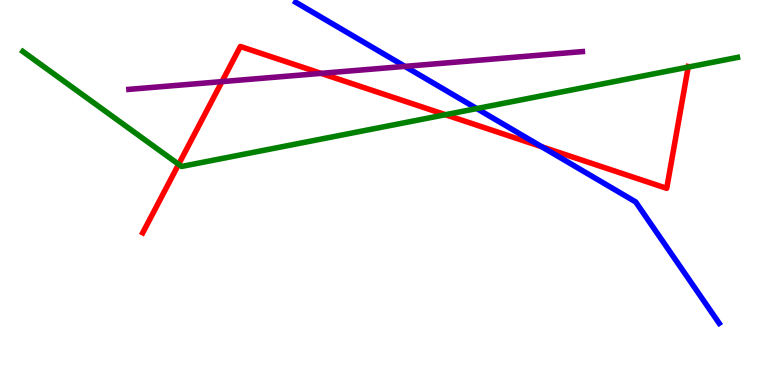[{'lines': ['blue', 'red'], 'intersections': [{'x': 6.99, 'y': 6.19}]}, {'lines': ['green', 'red'], 'intersections': [{'x': 2.3, 'y': 5.73}, {'x': 5.75, 'y': 7.02}, {'x': 8.88, 'y': 8.26}]}, {'lines': ['purple', 'red'], 'intersections': [{'x': 2.86, 'y': 7.88}, {'x': 4.14, 'y': 8.09}]}, {'lines': ['blue', 'green'], 'intersections': [{'x': 6.15, 'y': 7.18}]}, {'lines': ['blue', 'purple'], 'intersections': [{'x': 5.22, 'y': 8.28}]}, {'lines': ['green', 'purple'], 'intersections': []}]